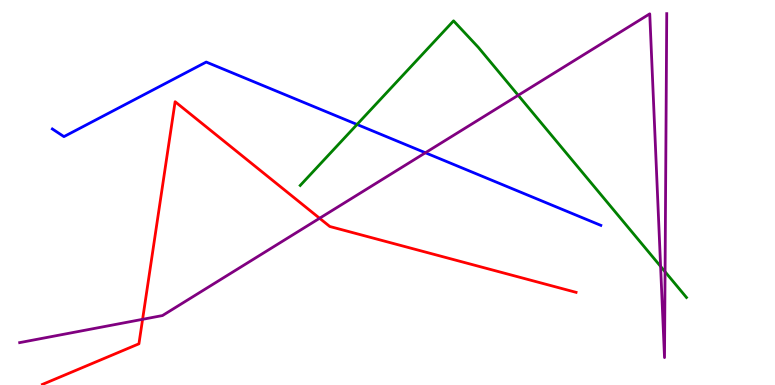[{'lines': ['blue', 'red'], 'intersections': []}, {'lines': ['green', 'red'], 'intersections': []}, {'lines': ['purple', 'red'], 'intersections': [{'x': 1.84, 'y': 1.71}, {'x': 4.12, 'y': 4.33}]}, {'lines': ['blue', 'green'], 'intersections': [{'x': 4.61, 'y': 6.77}]}, {'lines': ['blue', 'purple'], 'intersections': [{'x': 5.49, 'y': 6.03}]}, {'lines': ['green', 'purple'], 'intersections': [{'x': 6.69, 'y': 7.52}, {'x': 8.52, 'y': 3.08}, {'x': 8.58, 'y': 2.94}]}]